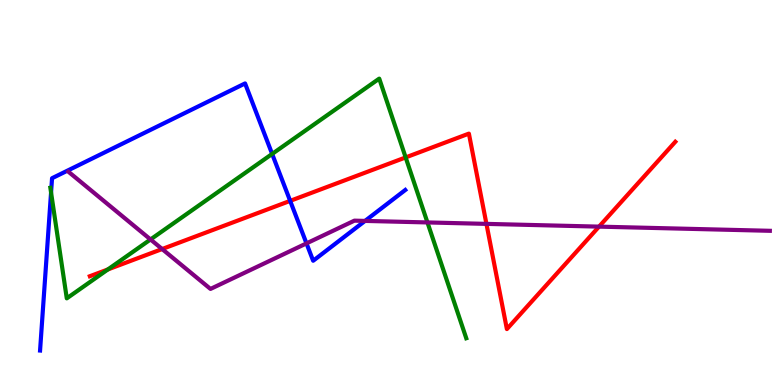[{'lines': ['blue', 'red'], 'intersections': [{'x': 3.74, 'y': 4.78}]}, {'lines': ['green', 'red'], 'intersections': [{'x': 1.39, 'y': 3.0}, {'x': 5.23, 'y': 5.91}]}, {'lines': ['purple', 'red'], 'intersections': [{'x': 2.09, 'y': 3.53}, {'x': 6.28, 'y': 4.18}, {'x': 7.73, 'y': 4.11}]}, {'lines': ['blue', 'green'], 'intersections': [{'x': 0.659, 'y': 5.0}, {'x': 3.51, 'y': 6.0}]}, {'lines': ['blue', 'purple'], 'intersections': [{'x': 3.95, 'y': 3.68}, {'x': 4.71, 'y': 4.26}]}, {'lines': ['green', 'purple'], 'intersections': [{'x': 1.94, 'y': 3.78}, {'x': 5.52, 'y': 4.22}]}]